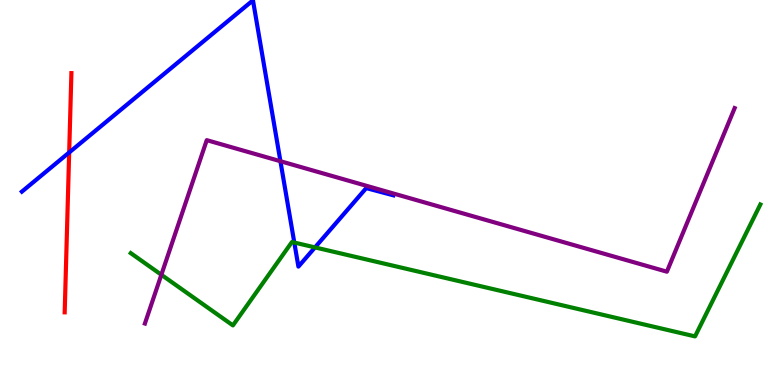[{'lines': ['blue', 'red'], 'intersections': [{'x': 0.893, 'y': 6.04}]}, {'lines': ['green', 'red'], 'intersections': []}, {'lines': ['purple', 'red'], 'intersections': []}, {'lines': ['blue', 'green'], 'intersections': [{'x': 3.8, 'y': 3.7}, {'x': 4.06, 'y': 3.57}]}, {'lines': ['blue', 'purple'], 'intersections': [{'x': 3.62, 'y': 5.81}]}, {'lines': ['green', 'purple'], 'intersections': [{'x': 2.08, 'y': 2.86}]}]